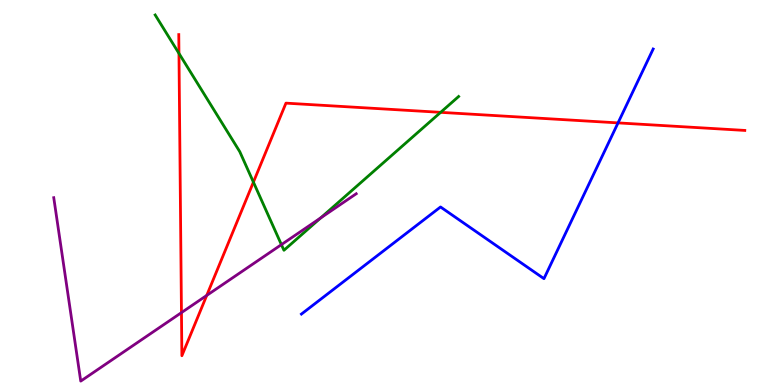[{'lines': ['blue', 'red'], 'intersections': [{'x': 7.97, 'y': 6.81}]}, {'lines': ['green', 'red'], 'intersections': [{'x': 2.31, 'y': 8.61}, {'x': 3.27, 'y': 5.27}, {'x': 5.69, 'y': 7.08}]}, {'lines': ['purple', 'red'], 'intersections': [{'x': 2.34, 'y': 1.88}, {'x': 2.67, 'y': 2.33}]}, {'lines': ['blue', 'green'], 'intersections': []}, {'lines': ['blue', 'purple'], 'intersections': []}, {'lines': ['green', 'purple'], 'intersections': [{'x': 3.63, 'y': 3.65}, {'x': 4.14, 'y': 4.34}]}]